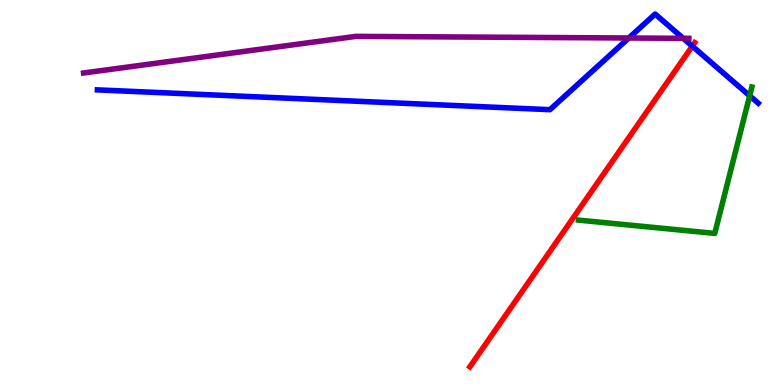[{'lines': ['blue', 'red'], 'intersections': [{'x': 8.93, 'y': 8.8}]}, {'lines': ['green', 'red'], 'intersections': []}, {'lines': ['purple', 'red'], 'intersections': []}, {'lines': ['blue', 'green'], 'intersections': [{'x': 9.67, 'y': 7.51}]}, {'lines': ['blue', 'purple'], 'intersections': [{'x': 8.11, 'y': 9.01}, {'x': 8.82, 'y': 9.0}]}, {'lines': ['green', 'purple'], 'intersections': []}]